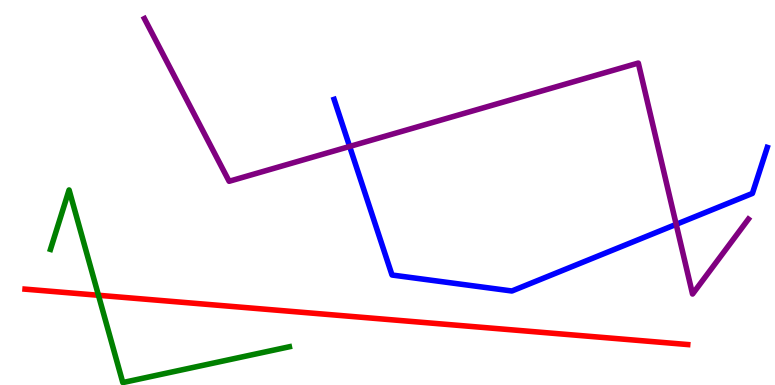[{'lines': ['blue', 'red'], 'intersections': []}, {'lines': ['green', 'red'], 'intersections': [{'x': 1.27, 'y': 2.33}]}, {'lines': ['purple', 'red'], 'intersections': []}, {'lines': ['blue', 'green'], 'intersections': []}, {'lines': ['blue', 'purple'], 'intersections': [{'x': 4.51, 'y': 6.2}, {'x': 8.72, 'y': 4.17}]}, {'lines': ['green', 'purple'], 'intersections': []}]